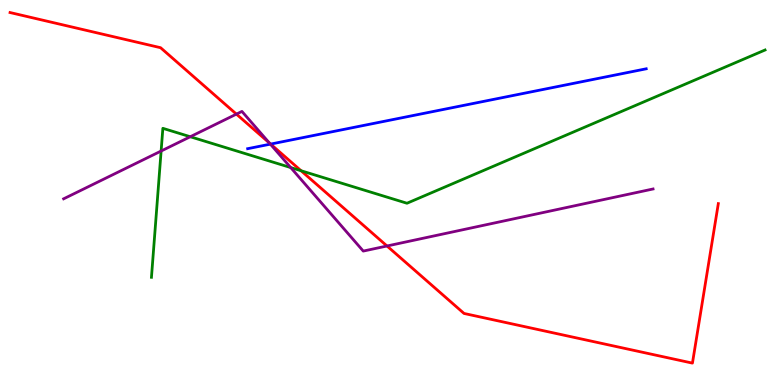[{'lines': ['blue', 'red'], 'intersections': [{'x': 3.49, 'y': 6.26}]}, {'lines': ['green', 'red'], 'intersections': [{'x': 3.88, 'y': 5.57}]}, {'lines': ['purple', 'red'], 'intersections': [{'x': 3.05, 'y': 7.04}, {'x': 3.48, 'y': 6.29}, {'x': 4.99, 'y': 3.61}]}, {'lines': ['blue', 'green'], 'intersections': []}, {'lines': ['blue', 'purple'], 'intersections': [{'x': 3.49, 'y': 6.26}]}, {'lines': ['green', 'purple'], 'intersections': [{'x': 2.08, 'y': 6.08}, {'x': 2.46, 'y': 6.45}, {'x': 3.75, 'y': 5.65}]}]